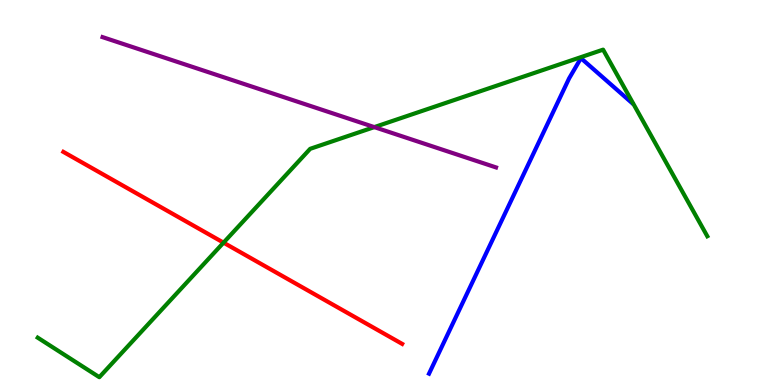[{'lines': ['blue', 'red'], 'intersections': []}, {'lines': ['green', 'red'], 'intersections': [{'x': 2.88, 'y': 3.7}]}, {'lines': ['purple', 'red'], 'intersections': []}, {'lines': ['blue', 'green'], 'intersections': []}, {'lines': ['blue', 'purple'], 'intersections': []}, {'lines': ['green', 'purple'], 'intersections': [{'x': 4.83, 'y': 6.7}]}]